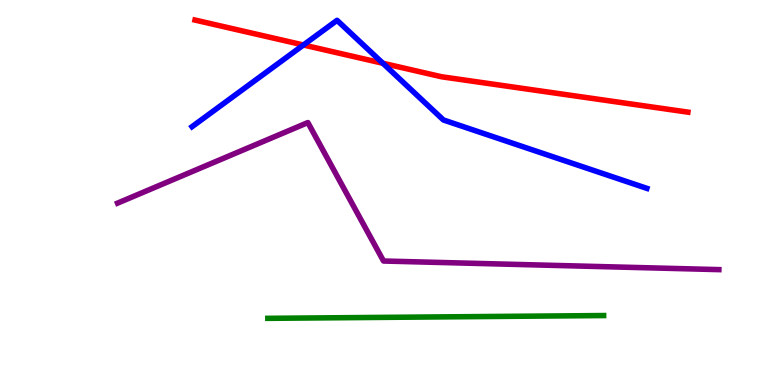[{'lines': ['blue', 'red'], 'intersections': [{'x': 3.92, 'y': 8.83}, {'x': 4.94, 'y': 8.36}]}, {'lines': ['green', 'red'], 'intersections': []}, {'lines': ['purple', 'red'], 'intersections': []}, {'lines': ['blue', 'green'], 'intersections': []}, {'lines': ['blue', 'purple'], 'intersections': []}, {'lines': ['green', 'purple'], 'intersections': []}]